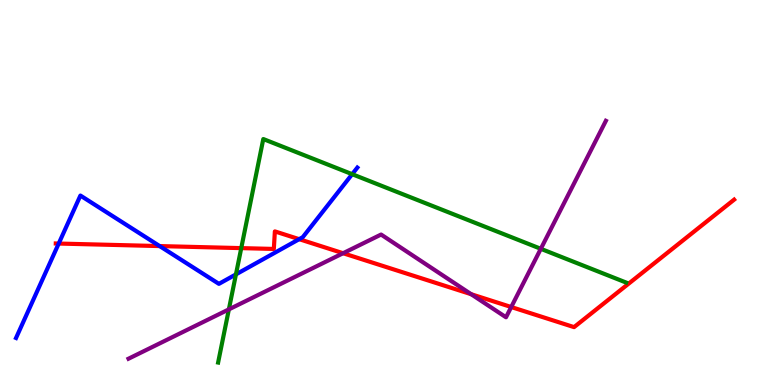[{'lines': ['blue', 'red'], 'intersections': [{'x': 0.758, 'y': 3.67}, {'x': 2.06, 'y': 3.61}, {'x': 3.86, 'y': 3.79}]}, {'lines': ['green', 'red'], 'intersections': [{'x': 3.11, 'y': 3.56}]}, {'lines': ['purple', 'red'], 'intersections': [{'x': 4.43, 'y': 3.42}, {'x': 6.08, 'y': 2.36}, {'x': 6.6, 'y': 2.03}]}, {'lines': ['blue', 'green'], 'intersections': [{'x': 3.04, 'y': 2.87}, {'x': 4.54, 'y': 5.48}]}, {'lines': ['blue', 'purple'], 'intersections': []}, {'lines': ['green', 'purple'], 'intersections': [{'x': 2.95, 'y': 1.96}, {'x': 6.98, 'y': 3.54}]}]